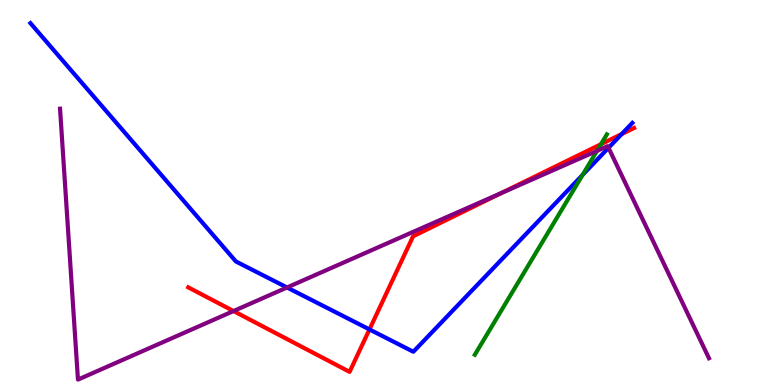[{'lines': ['blue', 'red'], 'intersections': [{'x': 4.77, 'y': 1.44}, {'x': 8.02, 'y': 6.52}]}, {'lines': ['green', 'red'], 'intersections': [{'x': 7.75, 'y': 6.25}]}, {'lines': ['purple', 'red'], 'intersections': [{'x': 3.01, 'y': 1.92}, {'x': 6.47, 'y': 4.99}]}, {'lines': ['blue', 'green'], 'intersections': [{'x': 7.52, 'y': 5.46}]}, {'lines': ['blue', 'purple'], 'intersections': [{'x': 3.7, 'y': 2.53}, {'x': 7.85, 'y': 6.16}]}, {'lines': ['green', 'purple'], 'intersections': [{'x': 7.7, 'y': 6.08}]}]